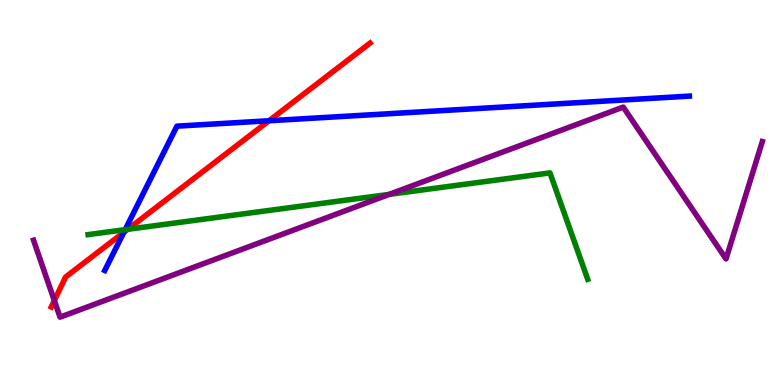[{'lines': ['blue', 'red'], 'intersections': [{'x': 1.6, 'y': 3.97}, {'x': 3.47, 'y': 6.86}]}, {'lines': ['green', 'red'], 'intersections': [{'x': 1.65, 'y': 4.04}]}, {'lines': ['purple', 'red'], 'intersections': [{'x': 0.701, 'y': 2.19}]}, {'lines': ['blue', 'green'], 'intersections': [{'x': 1.62, 'y': 4.03}]}, {'lines': ['blue', 'purple'], 'intersections': []}, {'lines': ['green', 'purple'], 'intersections': [{'x': 5.02, 'y': 4.95}]}]